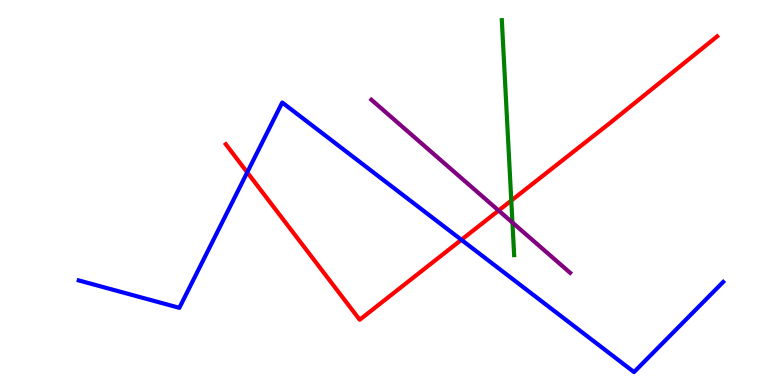[{'lines': ['blue', 'red'], 'intersections': [{'x': 3.19, 'y': 5.52}, {'x': 5.95, 'y': 3.77}]}, {'lines': ['green', 'red'], 'intersections': [{'x': 6.6, 'y': 4.79}]}, {'lines': ['purple', 'red'], 'intersections': [{'x': 6.43, 'y': 4.53}]}, {'lines': ['blue', 'green'], 'intersections': []}, {'lines': ['blue', 'purple'], 'intersections': []}, {'lines': ['green', 'purple'], 'intersections': [{'x': 6.61, 'y': 4.22}]}]